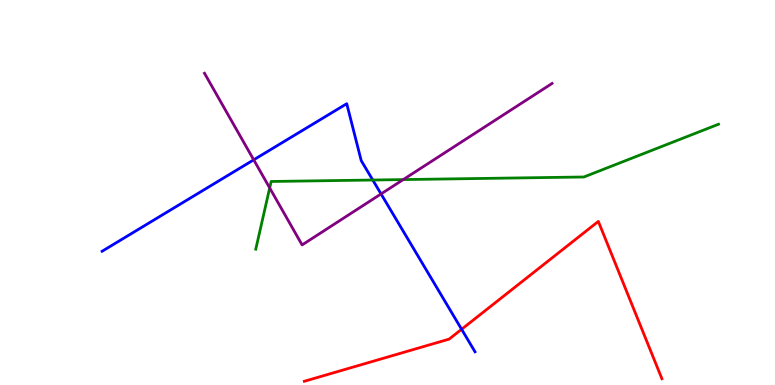[{'lines': ['blue', 'red'], 'intersections': [{'x': 5.96, 'y': 1.45}]}, {'lines': ['green', 'red'], 'intersections': []}, {'lines': ['purple', 'red'], 'intersections': []}, {'lines': ['blue', 'green'], 'intersections': [{'x': 4.81, 'y': 5.32}]}, {'lines': ['blue', 'purple'], 'intersections': [{'x': 3.27, 'y': 5.85}, {'x': 4.92, 'y': 4.96}]}, {'lines': ['green', 'purple'], 'intersections': [{'x': 3.48, 'y': 5.12}, {'x': 5.2, 'y': 5.34}]}]